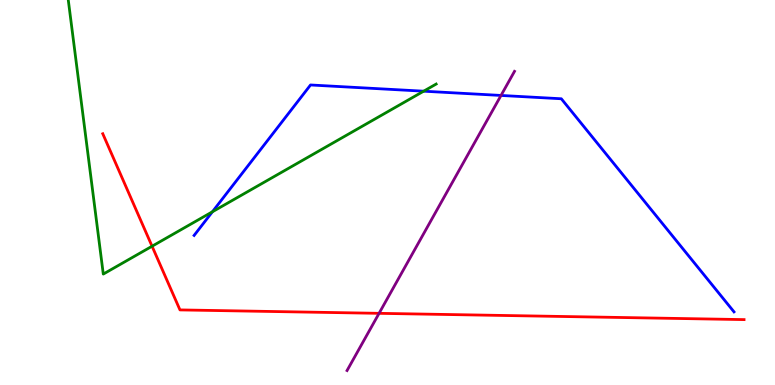[{'lines': ['blue', 'red'], 'intersections': []}, {'lines': ['green', 'red'], 'intersections': [{'x': 1.96, 'y': 3.6}]}, {'lines': ['purple', 'red'], 'intersections': [{'x': 4.89, 'y': 1.86}]}, {'lines': ['blue', 'green'], 'intersections': [{'x': 2.74, 'y': 4.5}, {'x': 5.47, 'y': 7.63}]}, {'lines': ['blue', 'purple'], 'intersections': [{'x': 6.46, 'y': 7.52}]}, {'lines': ['green', 'purple'], 'intersections': []}]